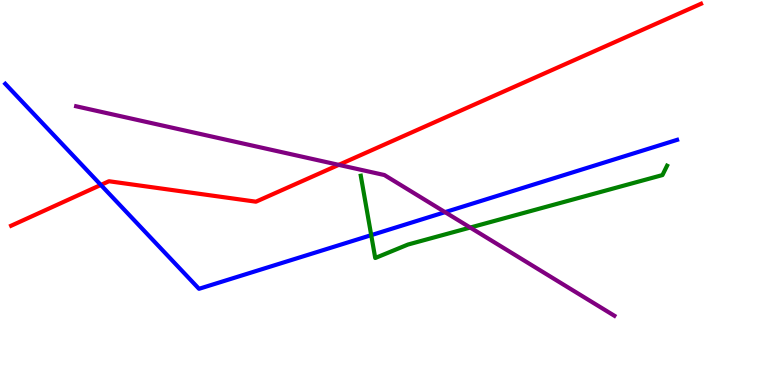[{'lines': ['blue', 'red'], 'intersections': [{'x': 1.3, 'y': 5.2}]}, {'lines': ['green', 'red'], 'intersections': []}, {'lines': ['purple', 'red'], 'intersections': [{'x': 4.37, 'y': 5.72}]}, {'lines': ['blue', 'green'], 'intersections': [{'x': 4.79, 'y': 3.89}]}, {'lines': ['blue', 'purple'], 'intersections': [{'x': 5.74, 'y': 4.49}]}, {'lines': ['green', 'purple'], 'intersections': [{'x': 6.07, 'y': 4.09}]}]